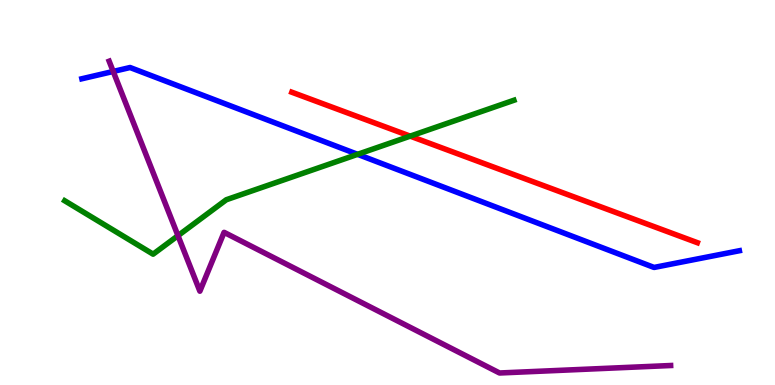[{'lines': ['blue', 'red'], 'intersections': []}, {'lines': ['green', 'red'], 'intersections': [{'x': 5.29, 'y': 6.46}]}, {'lines': ['purple', 'red'], 'intersections': []}, {'lines': ['blue', 'green'], 'intersections': [{'x': 4.61, 'y': 5.99}]}, {'lines': ['blue', 'purple'], 'intersections': [{'x': 1.46, 'y': 8.14}]}, {'lines': ['green', 'purple'], 'intersections': [{'x': 2.3, 'y': 3.88}]}]